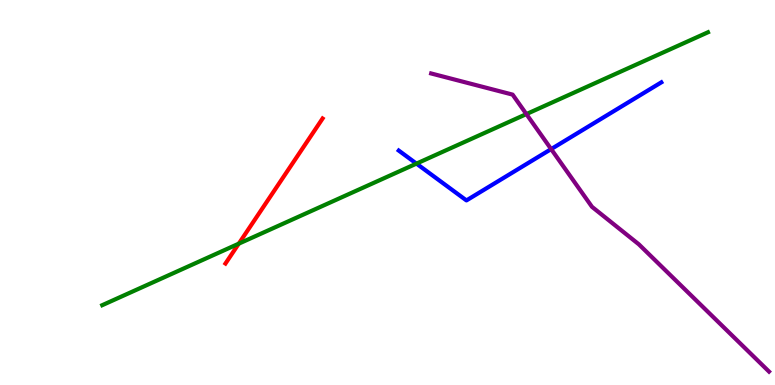[{'lines': ['blue', 'red'], 'intersections': []}, {'lines': ['green', 'red'], 'intersections': [{'x': 3.08, 'y': 3.67}]}, {'lines': ['purple', 'red'], 'intersections': []}, {'lines': ['blue', 'green'], 'intersections': [{'x': 5.37, 'y': 5.75}]}, {'lines': ['blue', 'purple'], 'intersections': [{'x': 7.11, 'y': 6.13}]}, {'lines': ['green', 'purple'], 'intersections': [{'x': 6.79, 'y': 7.04}]}]